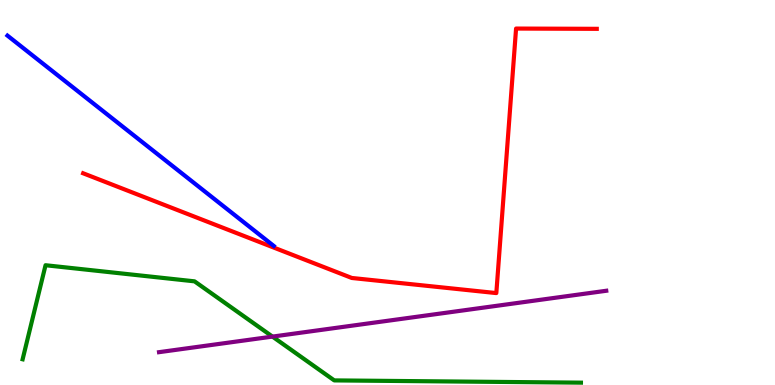[{'lines': ['blue', 'red'], 'intersections': []}, {'lines': ['green', 'red'], 'intersections': []}, {'lines': ['purple', 'red'], 'intersections': []}, {'lines': ['blue', 'green'], 'intersections': []}, {'lines': ['blue', 'purple'], 'intersections': []}, {'lines': ['green', 'purple'], 'intersections': [{'x': 3.52, 'y': 1.26}]}]